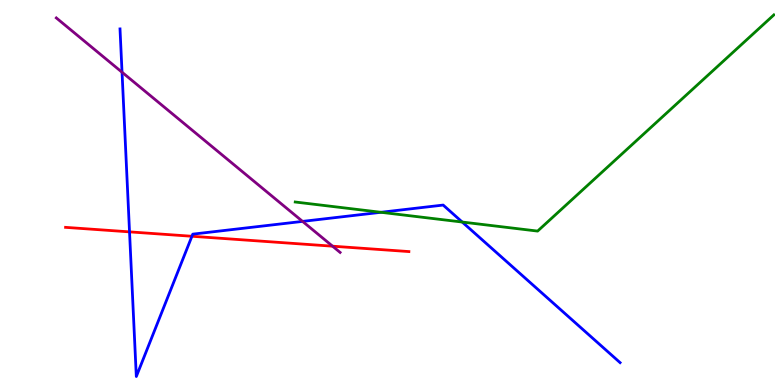[{'lines': ['blue', 'red'], 'intersections': [{'x': 1.67, 'y': 3.98}, {'x': 2.48, 'y': 3.86}]}, {'lines': ['green', 'red'], 'intersections': []}, {'lines': ['purple', 'red'], 'intersections': [{'x': 4.29, 'y': 3.61}]}, {'lines': ['blue', 'green'], 'intersections': [{'x': 4.92, 'y': 4.49}, {'x': 5.96, 'y': 4.23}]}, {'lines': ['blue', 'purple'], 'intersections': [{'x': 1.57, 'y': 8.12}, {'x': 3.9, 'y': 4.25}]}, {'lines': ['green', 'purple'], 'intersections': []}]